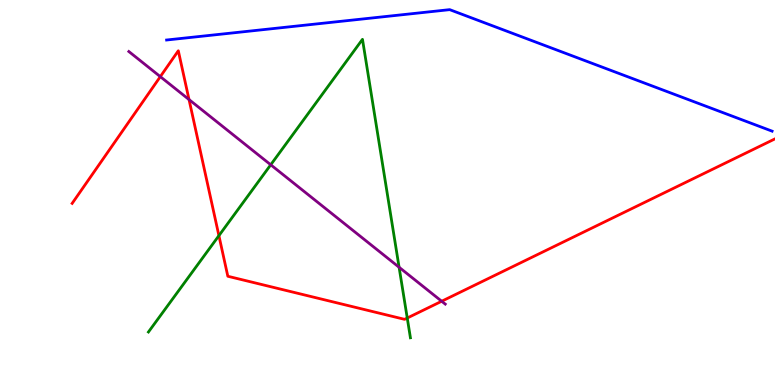[{'lines': ['blue', 'red'], 'intersections': []}, {'lines': ['green', 'red'], 'intersections': [{'x': 2.82, 'y': 3.88}, {'x': 5.25, 'y': 1.74}]}, {'lines': ['purple', 'red'], 'intersections': [{'x': 2.07, 'y': 8.01}, {'x': 2.44, 'y': 7.41}, {'x': 5.7, 'y': 2.18}]}, {'lines': ['blue', 'green'], 'intersections': []}, {'lines': ['blue', 'purple'], 'intersections': []}, {'lines': ['green', 'purple'], 'intersections': [{'x': 3.49, 'y': 5.72}, {'x': 5.15, 'y': 3.06}]}]